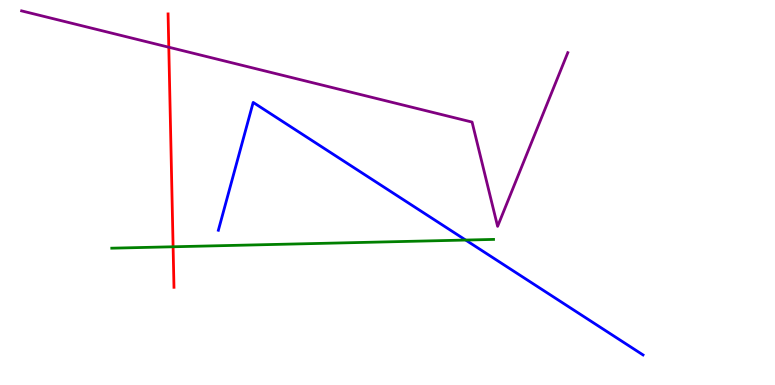[{'lines': ['blue', 'red'], 'intersections': []}, {'lines': ['green', 'red'], 'intersections': [{'x': 2.23, 'y': 3.59}]}, {'lines': ['purple', 'red'], 'intersections': [{'x': 2.18, 'y': 8.77}]}, {'lines': ['blue', 'green'], 'intersections': [{'x': 6.01, 'y': 3.76}]}, {'lines': ['blue', 'purple'], 'intersections': []}, {'lines': ['green', 'purple'], 'intersections': []}]